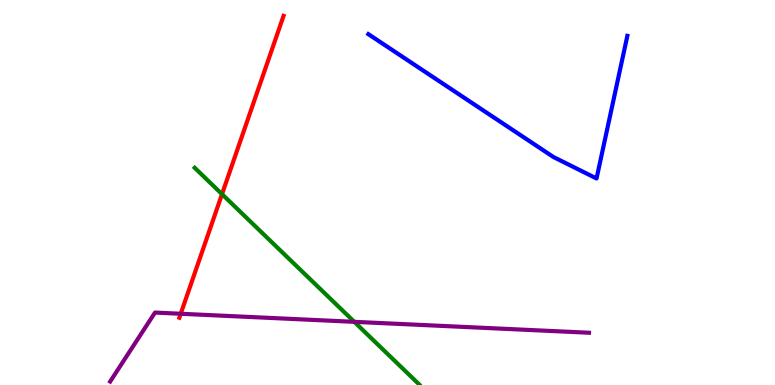[{'lines': ['blue', 'red'], 'intersections': []}, {'lines': ['green', 'red'], 'intersections': [{'x': 2.86, 'y': 4.96}]}, {'lines': ['purple', 'red'], 'intersections': [{'x': 2.33, 'y': 1.85}]}, {'lines': ['blue', 'green'], 'intersections': []}, {'lines': ['blue', 'purple'], 'intersections': []}, {'lines': ['green', 'purple'], 'intersections': [{'x': 4.57, 'y': 1.64}]}]